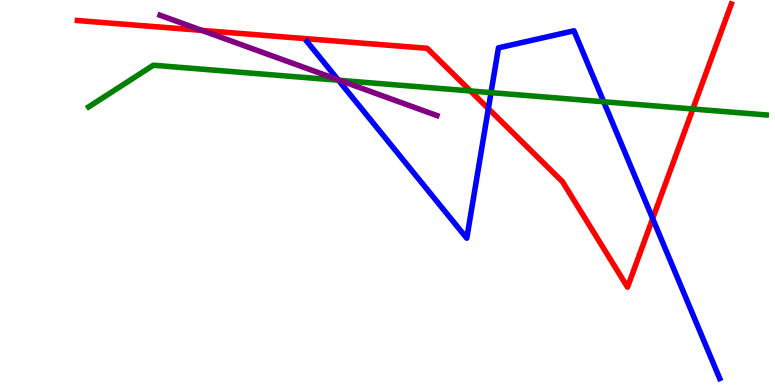[{'lines': ['blue', 'red'], 'intersections': [{'x': 6.3, 'y': 7.18}, {'x': 8.42, 'y': 4.32}]}, {'lines': ['green', 'red'], 'intersections': [{'x': 6.07, 'y': 7.64}, {'x': 8.94, 'y': 7.17}]}, {'lines': ['purple', 'red'], 'intersections': [{'x': 2.6, 'y': 9.21}]}, {'lines': ['blue', 'green'], 'intersections': [{'x': 4.37, 'y': 7.92}, {'x': 6.34, 'y': 7.59}, {'x': 7.79, 'y': 7.36}]}, {'lines': ['blue', 'purple'], 'intersections': [{'x': 4.36, 'y': 7.93}]}, {'lines': ['green', 'purple'], 'intersections': [{'x': 4.38, 'y': 7.91}]}]